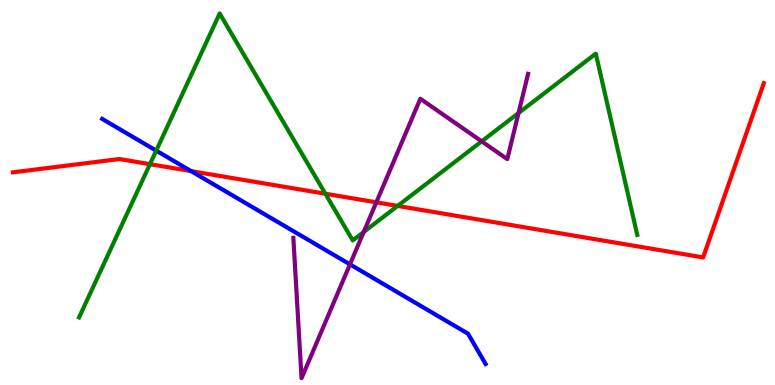[{'lines': ['blue', 'red'], 'intersections': [{'x': 2.47, 'y': 5.56}]}, {'lines': ['green', 'red'], 'intersections': [{'x': 1.93, 'y': 5.74}, {'x': 4.2, 'y': 4.97}, {'x': 5.13, 'y': 4.65}]}, {'lines': ['purple', 'red'], 'intersections': [{'x': 4.86, 'y': 4.74}]}, {'lines': ['blue', 'green'], 'intersections': [{'x': 2.02, 'y': 6.09}]}, {'lines': ['blue', 'purple'], 'intersections': [{'x': 4.52, 'y': 3.13}]}, {'lines': ['green', 'purple'], 'intersections': [{'x': 4.69, 'y': 3.97}, {'x': 6.22, 'y': 6.33}, {'x': 6.69, 'y': 7.06}]}]